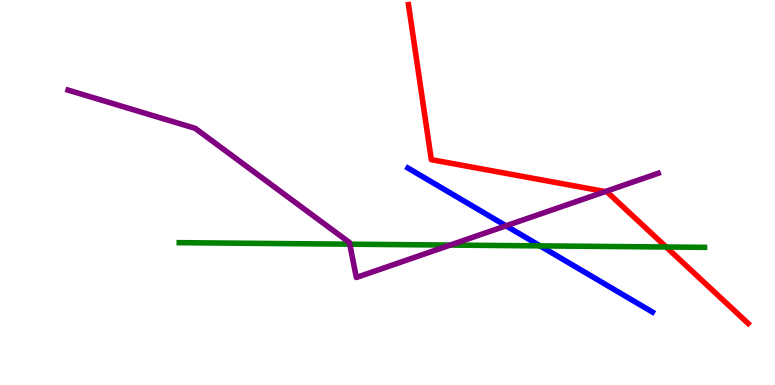[{'lines': ['blue', 'red'], 'intersections': []}, {'lines': ['green', 'red'], 'intersections': [{'x': 8.6, 'y': 3.58}]}, {'lines': ['purple', 'red'], 'intersections': [{'x': 7.81, 'y': 5.02}]}, {'lines': ['blue', 'green'], 'intersections': [{'x': 6.97, 'y': 3.61}]}, {'lines': ['blue', 'purple'], 'intersections': [{'x': 6.53, 'y': 4.13}]}, {'lines': ['green', 'purple'], 'intersections': [{'x': 4.51, 'y': 3.66}, {'x': 5.81, 'y': 3.63}]}]